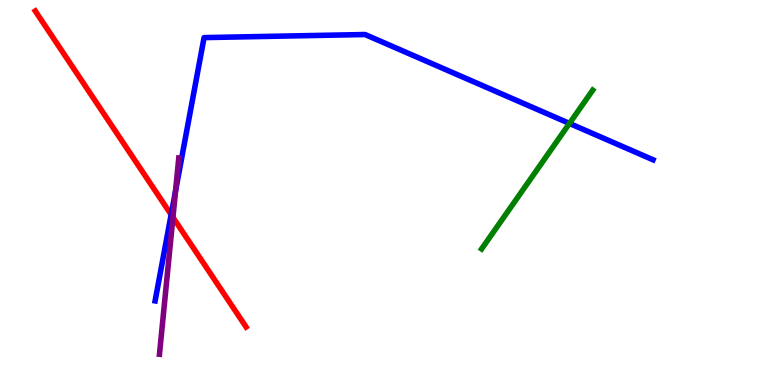[{'lines': ['blue', 'red'], 'intersections': [{'x': 2.21, 'y': 4.42}]}, {'lines': ['green', 'red'], 'intersections': []}, {'lines': ['purple', 'red'], 'intersections': [{'x': 2.23, 'y': 4.35}]}, {'lines': ['blue', 'green'], 'intersections': [{'x': 7.35, 'y': 6.79}]}, {'lines': ['blue', 'purple'], 'intersections': [{'x': 2.26, 'y': 5.04}]}, {'lines': ['green', 'purple'], 'intersections': []}]